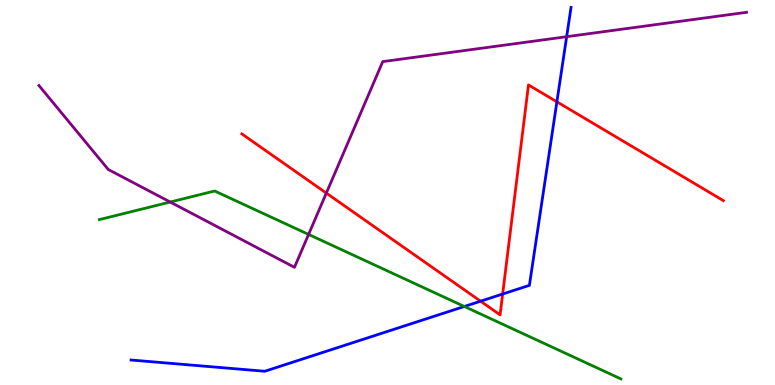[{'lines': ['blue', 'red'], 'intersections': [{'x': 6.2, 'y': 2.18}, {'x': 6.49, 'y': 2.36}, {'x': 7.19, 'y': 7.36}]}, {'lines': ['green', 'red'], 'intersections': []}, {'lines': ['purple', 'red'], 'intersections': [{'x': 4.21, 'y': 4.98}]}, {'lines': ['blue', 'green'], 'intersections': [{'x': 5.99, 'y': 2.04}]}, {'lines': ['blue', 'purple'], 'intersections': [{'x': 7.31, 'y': 9.05}]}, {'lines': ['green', 'purple'], 'intersections': [{'x': 2.2, 'y': 4.75}, {'x': 3.98, 'y': 3.91}]}]